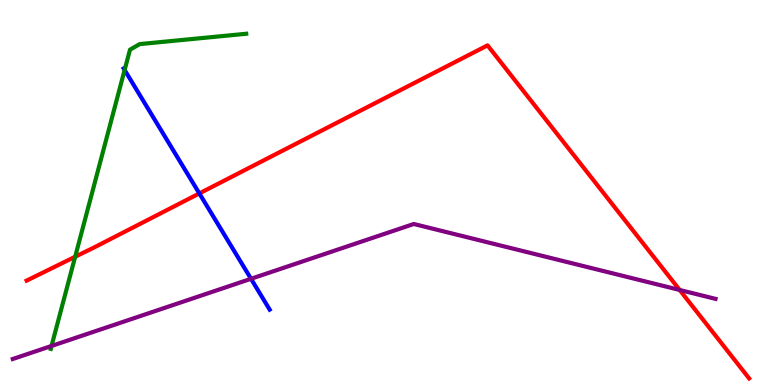[{'lines': ['blue', 'red'], 'intersections': [{'x': 2.57, 'y': 4.98}]}, {'lines': ['green', 'red'], 'intersections': [{'x': 0.97, 'y': 3.33}]}, {'lines': ['purple', 'red'], 'intersections': [{'x': 8.77, 'y': 2.47}]}, {'lines': ['blue', 'green'], 'intersections': [{'x': 1.61, 'y': 8.18}]}, {'lines': ['blue', 'purple'], 'intersections': [{'x': 3.24, 'y': 2.76}]}, {'lines': ['green', 'purple'], 'intersections': [{'x': 0.665, 'y': 1.01}]}]